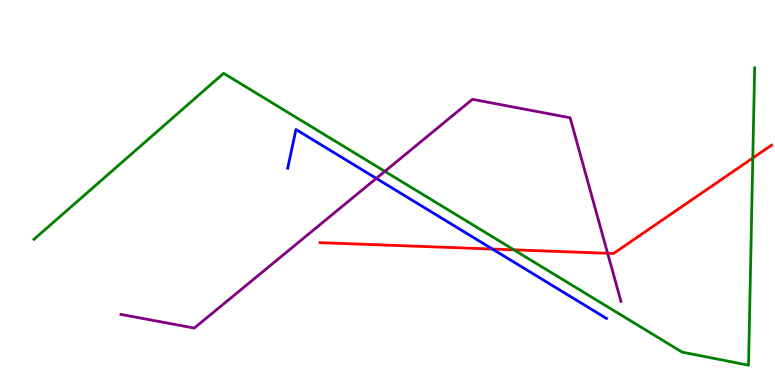[{'lines': ['blue', 'red'], 'intersections': [{'x': 6.35, 'y': 3.53}]}, {'lines': ['green', 'red'], 'intersections': [{'x': 6.63, 'y': 3.51}, {'x': 9.71, 'y': 5.9}]}, {'lines': ['purple', 'red'], 'intersections': [{'x': 7.84, 'y': 3.42}]}, {'lines': ['blue', 'green'], 'intersections': []}, {'lines': ['blue', 'purple'], 'intersections': [{'x': 4.86, 'y': 5.37}]}, {'lines': ['green', 'purple'], 'intersections': [{'x': 4.97, 'y': 5.55}]}]